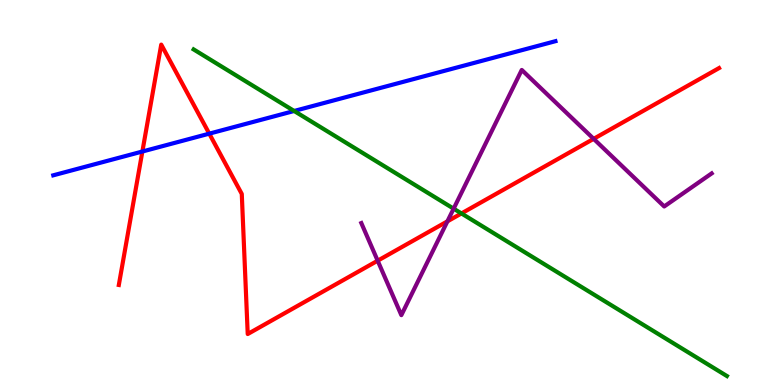[{'lines': ['blue', 'red'], 'intersections': [{'x': 1.84, 'y': 6.06}, {'x': 2.7, 'y': 6.53}]}, {'lines': ['green', 'red'], 'intersections': [{'x': 5.95, 'y': 4.46}]}, {'lines': ['purple', 'red'], 'intersections': [{'x': 4.87, 'y': 3.23}, {'x': 5.77, 'y': 4.25}, {'x': 7.66, 'y': 6.39}]}, {'lines': ['blue', 'green'], 'intersections': [{'x': 3.8, 'y': 7.12}]}, {'lines': ['blue', 'purple'], 'intersections': []}, {'lines': ['green', 'purple'], 'intersections': [{'x': 5.85, 'y': 4.58}]}]